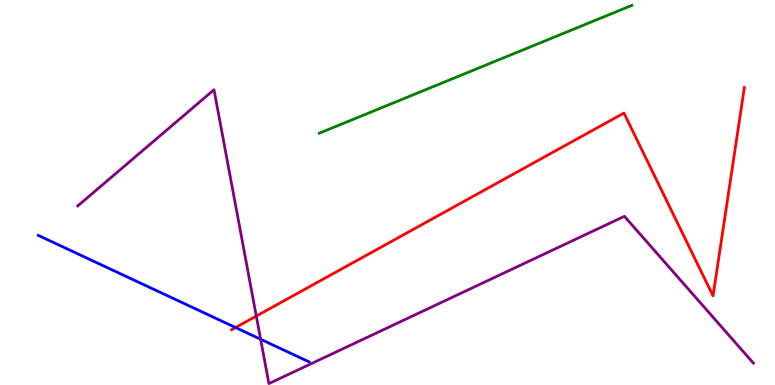[{'lines': ['blue', 'red'], 'intersections': [{'x': 3.04, 'y': 1.49}]}, {'lines': ['green', 'red'], 'intersections': []}, {'lines': ['purple', 'red'], 'intersections': [{'x': 3.31, 'y': 1.79}]}, {'lines': ['blue', 'green'], 'intersections': []}, {'lines': ['blue', 'purple'], 'intersections': [{'x': 3.36, 'y': 1.19}]}, {'lines': ['green', 'purple'], 'intersections': []}]